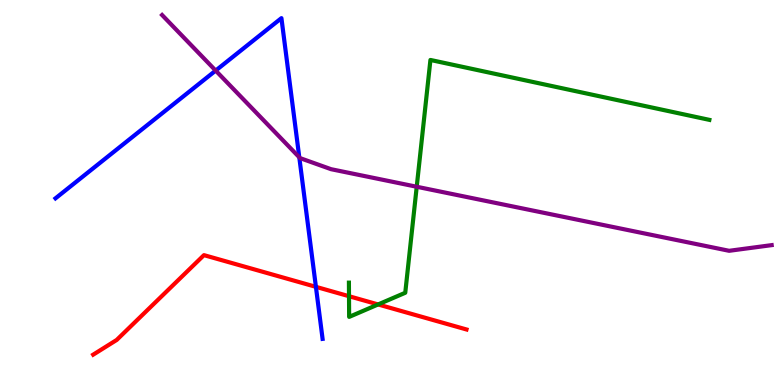[{'lines': ['blue', 'red'], 'intersections': [{'x': 4.08, 'y': 2.55}]}, {'lines': ['green', 'red'], 'intersections': [{'x': 4.5, 'y': 2.31}, {'x': 4.88, 'y': 2.09}]}, {'lines': ['purple', 'red'], 'intersections': []}, {'lines': ['blue', 'green'], 'intersections': []}, {'lines': ['blue', 'purple'], 'intersections': [{'x': 2.78, 'y': 8.17}, {'x': 3.86, 'y': 5.91}]}, {'lines': ['green', 'purple'], 'intersections': [{'x': 5.38, 'y': 5.15}]}]